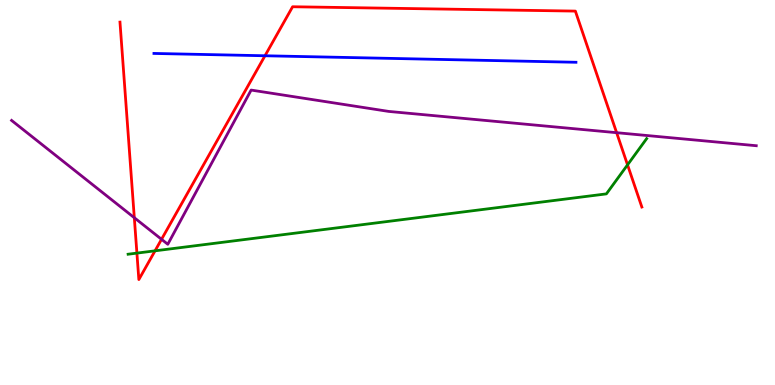[{'lines': ['blue', 'red'], 'intersections': [{'x': 3.42, 'y': 8.55}]}, {'lines': ['green', 'red'], 'intersections': [{'x': 1.77, 'y': 3.43}, {'x': 2.0, 'y': 3.49}, {'x': 8.1, 'y': 5.72}]}, {'lines': ['purple', 'red'], 'intersections': [{'x': 1.73, 'y': 4.34}, {'x': 2.08, 'y': 3.78}, {'x': 7.96, 'y': 6.55}]}, {'lines': ['blue', 'green'], 'intersections': []}, {'lines': ['blue', 'purple'], 'intersections': []}, {'lines': ['green', 'purple'], 'intersections': []}]